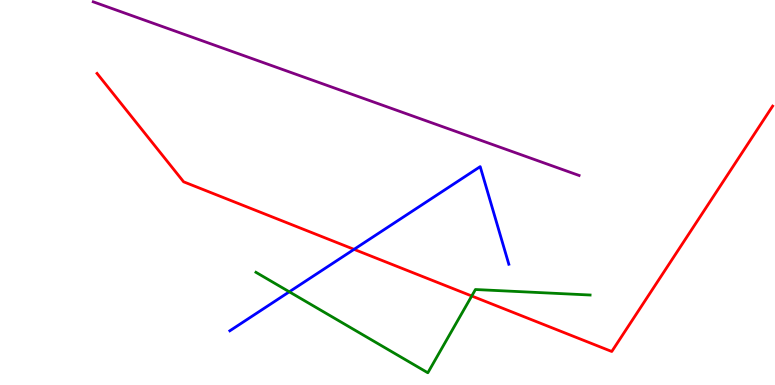[{'lines': ['blue', 'red'], 'intersections': [{'x': 4.57, 'y': 3.52}]}, {'lines': ['green', 'red'], 'intersections': [{'x': 6.09, 'y': 2.31}]}, {'lines': ['purple', 'red'], 'intersections': []}, {'lines': ['blue', 'green'], 'intersections': [{'x': 3.73, 'y': 2.42}]}, {'lines': ['blue', 'purple'], 'intersections': []}, {'lines': ['green', 'purple'], 'intersections': []}]